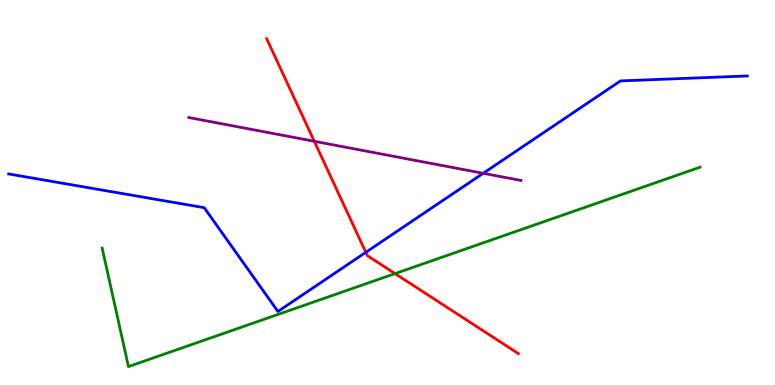[{'lines': ['blue', 'red'], 'intersections': [{'x': 4.72, 'y': 3.45}]}, {'lines': ['green', 'red'], 'intersections': [{'x': 5.1, 'y': 2.89}]}, {'lines': ['purple', 'red'], 'intersections': [{'x': 4.06, 'y': 6.33}]}, {'lines': ['blue', 'green'], 'intersections': []}, {'lines': ['blue', 'purple'], 'intersections': [{'x': 6.24, 'y': 5.5}]}, {'lines': ['green', 'purple'], 'intersections': []}]